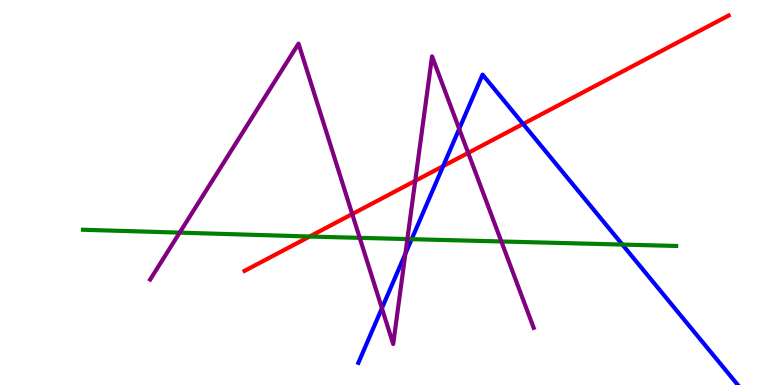[{'lines': ['blue', 'red'], 'intersections': [{'x': 5.72, 'y': 5.69}, {'x': 6.75, 'y': 6.78}]}, {'lines': ['green', 'red'], 'intersections': [{'x': 4.0, 'y': 3.86}]}, {'lines': ['purple', 'red'], 'intersections': [{'x': 4.54, 'y': 4.44}, {'x': 5.36, 'y': 5.3}, {'x': 6.04, 'y': 6.03}]}, {'lines': ['blue', 'green'], 'intersections': [{'x': 5.31, 'y': 3.79}, {'x': 8.03, 'y': 3.65}]}, {'lines': ['blue', 'purple'], 'intersections': [{'x': 4.93, 'y': 1.99}, {'x': 5.23, 'y': 3.41}, {'x': 5.93, 'y': 6.65}]}, {'lines': ['green', 'purple'], 'intersections': [{'x': 2.32, 'y': 3.96}, {'x': 4.64, 'y': 3.82}, {'x': 5.26, 'y': 3.79}, {'x': 6.47, 'y': 3.73}]}]